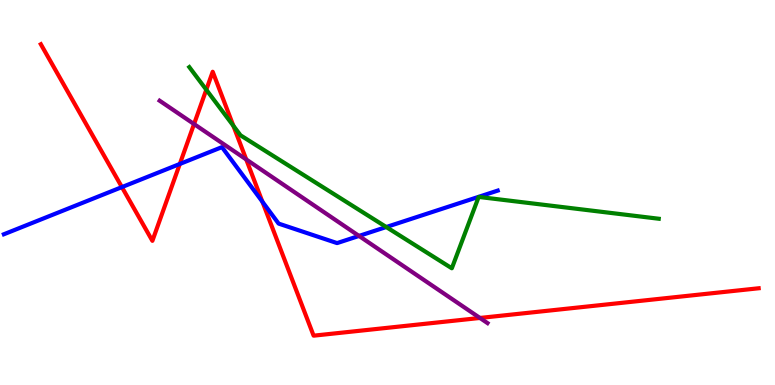[{'lines': ['blue', 'red'], 'intersections': [{'x': 1.57, 'y': 5.14}, {'x': 2.32, 'y': 5.74}, {'x': 3.39, 'y': 4.76}]}, {'lines': ['green', 'red'], 'intersections': [{'x': 2.66, 'y': 7.67}, {'x': 3.01, 'y': 6.73}]}, {'lines': ['purple', 'red'], 'intersections': [{'x': 2.5, 'y': 6.78}, {'x': 3.18, 'y': 5.86}, {'x': 6.19, 'y': 1.74}]}, {'lines': ['blue', 'green'], 'intersections': [{'x': 4.98, 'y': 4.1}]}, {'lines': ['blue', 'purple'], 'intersections': [{'x': 4.63, 'y': 3.87}]}, {'lines': ['green', 'purple'], 'intersections': []}]